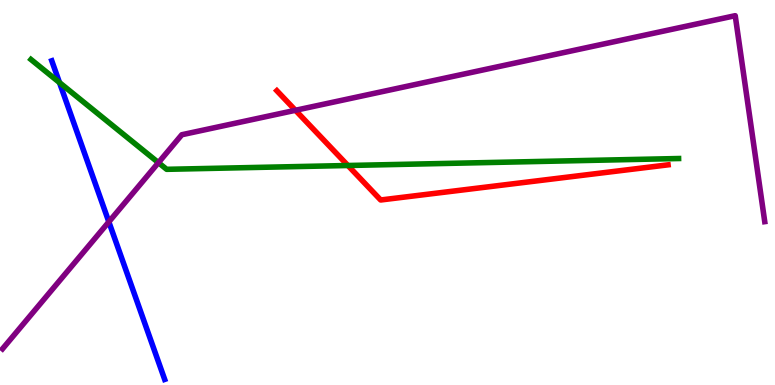[{'lines': ['blue', 'red'], 'intersections': []}, {'lines': ['green', 'red'], 'intersections': [{'x': 4.49, 'y': 5.7}]}, {'lines': ['purple', 'red'], 'intersections': [{'x': 3.81, 'y': 7.14}]}, {'lines': ['blue', 'green'], 'intersections': [{'x': 0.768, 'y': 7.86}]}, {'lines': ['blue', 'purple'], 'intersections': [{'x': 1.4, 'y': 4.24}]}, {'lines': ['green', 'purple'], 'intersections': [{'x': 2.04, 'y': 5.78}]}]